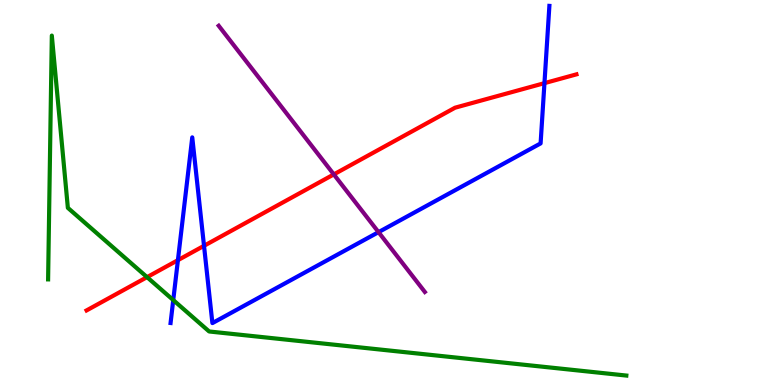[{'lines': ['blue', 'red'], 'intersections': [{'x': 2.3, 'y': 3.24}, {'x': 2.63, 'y': 3.62}, {'x': 7.03, 'y': 7.84}]}, {'lines': ['green', 'red'], 'intersections': [{'x': 1.9, 'y': 2.8}]}, {'lines': ['purple', 'red'], 'intersections': [{'x': 4.31, 'y': 5.47}]}, {'lines': ['blue', 'green'], 'intersections': [{'x': 2.24, 'y': 2.21}]}, {'lines': ['blue', 'purple'], 'intersections': [{'x': 4.88, 'y': 3.97}]}, {'lines': ['green', 'purple'], 'intersections': []}]